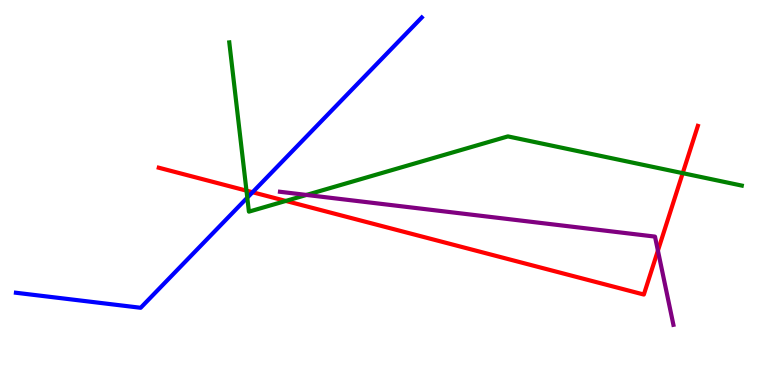[{'lines': ['blue', 'red'], 'intersections': [{'x': 3.26, 'y': 5.01}]}, {'lines': ['green', 'red'], 'intersections': [{'x': 3.18, 'y': 5.05}, {'x': 3.69, 'y': 4.78}, {'x': 8.81, 'y': 5.5}]}, {'lines': ['purple', 'red'], 'intersections': [{'x': 8.49, 'y': 3.49}]}, {'lines': ['blue', 'green'], 'intersections': [{'x': 3.19, 'y': 4.87}]}, {'lines': ['blue', 'purple'], 'intersections': []}, {'lines': ['green', 'purple'], 'intersections': [{'x': 3.95, 'y': 4.94}]}]